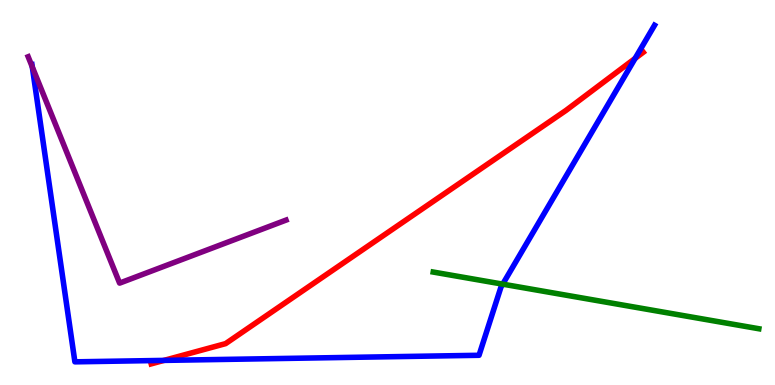[{'lines': ['blue', 'red'], 'intersections': [{'x': 2.12, 'y': 0.639}, {'x': 8.2, 'y': 8.48}]}, {'lines': ['green', 'red'], 'intersections': []}, {'lines': ['purple', 'red'], 'intersections': []}, {'lines': ['blue', 'green'], 'intersections': [{'x': 6.49, 'y': 2.62}]}, {'lines': ['blue', 'purple'], 'intersections': [{'x': 0.417, 'y': 8.26}]}, {'lines': ['green', 'purple'], 'intersections': []}]